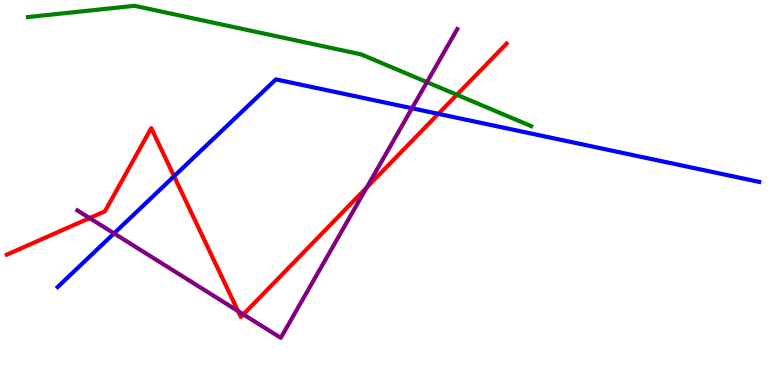[{'lines': ['blue', 'red'], 'intersections': [{'x': 2.25, 'y': 5.42}, {'x': 5.66, 'y': 7.04}]}, {'lines': ['green', 'red'], 'intersections': [{'x': 5.9, 'y': 7.54}]}, {'lines': ['purple', 'red'], 'intersections': [{'x': 1.16, 'y': 4.34}, {'x': 3.07, 'y': 1.92}, {'x': 3.14, 'y': 1.83}, {'x': 4.73, 'y': 5.13}]}, {'lines': ['blue', 'green'], 'intersections': []}, {'lines': ['blue', 'purple'], 'intersections': [{'x': 1.47, 'y': 3.94}, {'x': 5.32, 'y': 7.19}]}, {'lines': ['green', 'purple'], 'intersections': [{'x': 5.51, 'y': 7.87}]}]